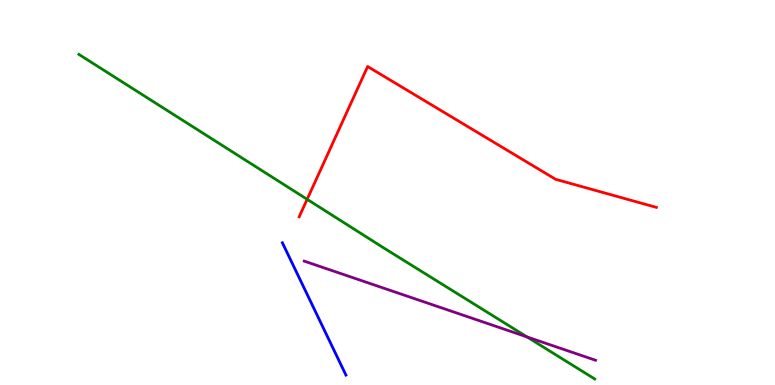[{'lines': ['blue', 'red'], 'intersections': []}, {'lines': ['green', 'red'], 'intersections': [{'x': 3.96, 'y': 4.82}]}, {'lines': ['purple', 'red'], 'intersections': []}, {'lines': ['blue', 'green'], 'intersections': []}, {'lines': ['blue', 'purple'], 'intersections': []}, {'lines': ['green', 'purple'], 'intersections': [{'x': 6.8, 'y': 1.25}]}]